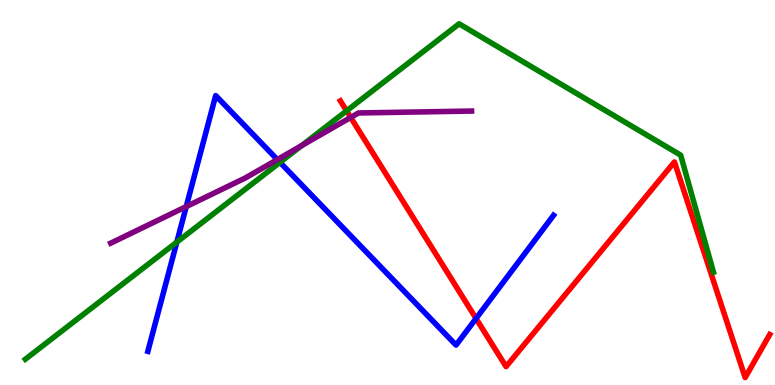[{'lines': ['blue', 'red'], 'intersections': [{'x': 6.14, 'y': 1.73}]}, {'lines': ['green', 'red'], 'intersections': [{'x': 4.47, 'y': 7.12}]}, {'lines': ['purple', 'red'], 'intersections': [{'x': 4.53, 'y': 6.95}]}, {'lines': ['blue', 'green'], 'intersections': [{'x': 2.28, 'y': 3.71}, {'x': 3.61, 'y': 5.78}]}, {'lines': ['blue', 'purple'], 'intersections': [{'x': 2.4, 'y': 4.63}, {'x': 3.58, 'y': 5.86}]}, {'lines': ['green', 'purple'], 'intersections': [{'x': 3.89, 'y': 6.22}]}]